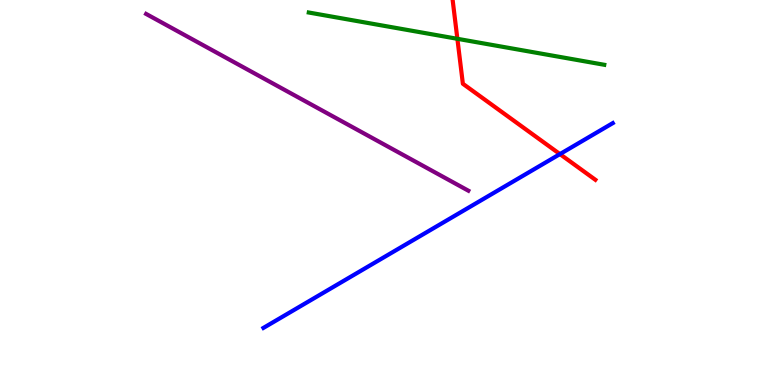[{'lines': ['blue', 'red'], 'intersections': [{'x': 7.23, 'y': 6.0}]}, {'lines': ['green', 'red'], 'intersections': [{'x': 5.9, 'y': 8.99}]}, {'lines': ['purple', 'red'], 'intersections': []}, {'lines': ['blue', 'green'], 'intersections': []}, {'lines': ['blue', 'purple'], 'intersections': []}, {'lines': ['green', 'purple'], 'intersections': []}]